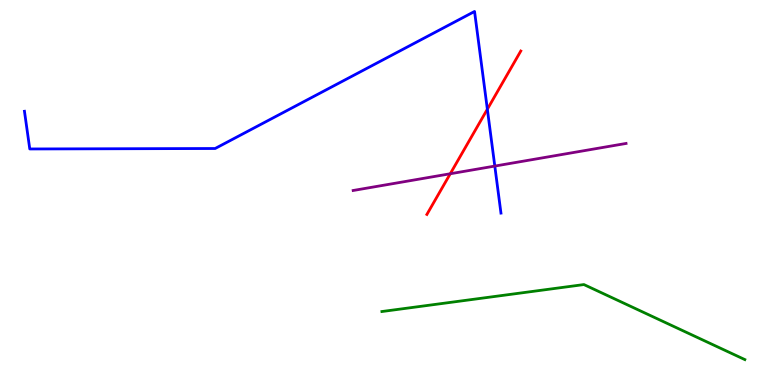[{'lines': ['blue', 'red'], 'intersections': [{'x': 6.29, 'y': 7.16}]}, {'lines': ['green', 'red'], 'intersections': []}, {'lines': ['purple', 'red'], 'intersections': [{'x': 5.81, 'y': 5.49}]}, {'lines': ['blue', 'green'], 'intersections': []}, {'lines': ['blue', 'purple'], 'intersections': [{'x': 6.38, 'y': 5.69}]}, {'lines': ['green', 'purple'], 'intersections': []}]